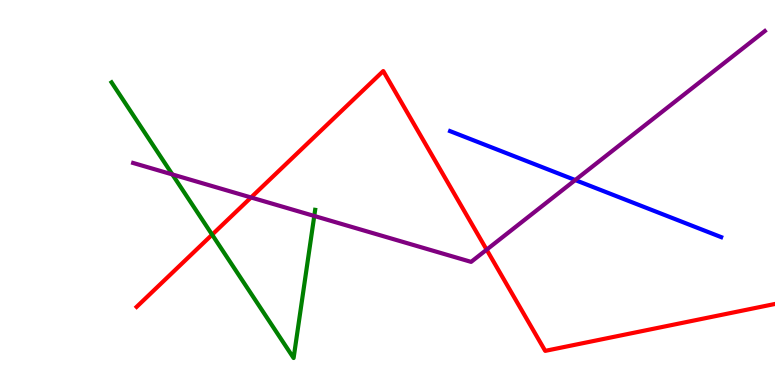[{'lines': ['blue', 'red'], 'intersections': []}, {'lines': ['green', 'red'], 'intersections': [{'x': 2.74, 'y': 3.9}]}, {'lines': ['purple', 'red'], 'intersections': [{'x': 3.24, 'y': 4.87}, {'x': 6.28, 'y': 3.51}]}, {'lines': ['blue', 'green'], 'intersections': []}, {'lines': ['blue', 'purple'], 'intersections': [{'x': 7.42, 'y': 5.32}]}, {'lines': ['green', 'purple'], 'intersections': [{'x': 2.22, 'y': 5.47}, {'x': 4.06, 'y': 4.39}]}]